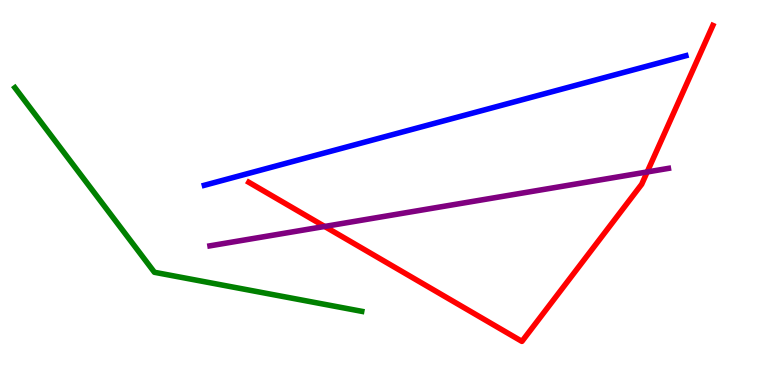[{'lines': ['blue', 'red'], 'intersections': []}, {'lines': ['green', 'red'], 'intersections': []}, {'lines': ['purple', 'red'], 'intersections': [{'x': 4.19, 'y': 4.12}, {'x': 8.35, 'y': 5.53}]}, {'lines': ['blue', 'green'], 'intersections': []}, {'lines': ['blue', 'purple'], 'intersections': []}, {'lines': ['green', 'purple'], 'intersections': []}]